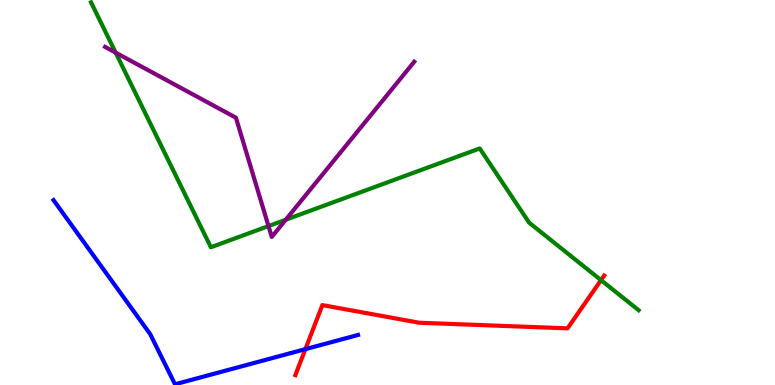[{'lines': ['blue', 'red'], 'intersections': [{'x': 3.94, 'y': 0.931}]}, {'lines': ['green', 'red'], 'intersections': [{'x': 7.76, 'y': 2.72}]}, {'lines': ['purple', 'red'], 'intersections': []}, {'lines': ['blue', 'green'], 'intersections': []}, {'lines': ['blue', 'purple'], 'intersections': []}, {'lines': ['green', 'purple'], 'intersections': [{'x': 1.49, 'y': 8.63}, {'x': 3.46, 'y': 4.13}, {'x': 3.69, 'y': 4.29}]}]